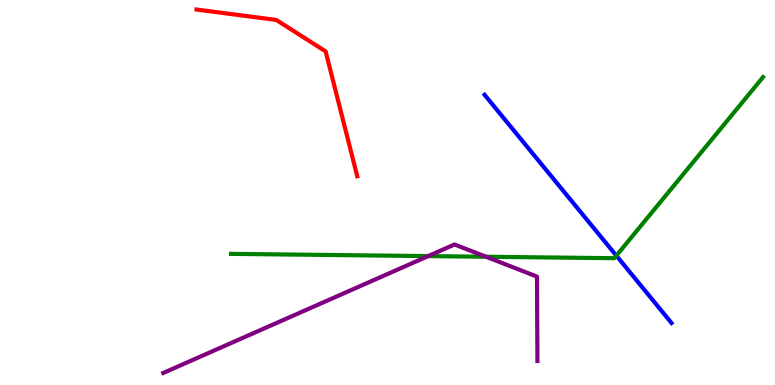[{'lines': ['blue', 'red'], 'intersections': []}, {'lines': ['green', 'red'], 'intersections': []}, {'lines': ['purple', 'red'], 'intersections': []}, {'lines': ['blue', 'green'], 'intersections': [{'x': 7.95, 'y': 3.36}]}, {'lines': ['blue', 'purple'], 'intersections': []}, {'lines': ['green', 'purple'], 'intersections': [{'x': 5.52, 'y': 3.35}, {'x': 6.27, 'y': 3.33}]}]